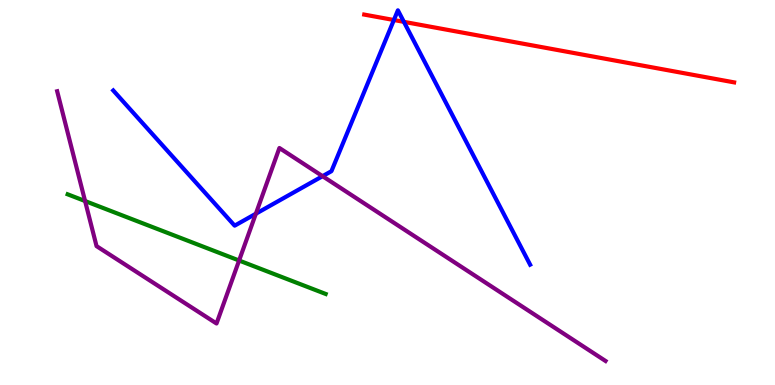[{'lines': ['blue', 'red'], 'intersections': [{'x': 5.08, 'y': 9.48}, {'x': 5.21, 'y': 9.43}]}, {'lines': ['green', 'red'], 'intersections': []}, {'lines': ['purple', 'red'], 'intersections': []}, {'lines': ['blue', 'green'], 'intersections': []}, {'lines': ['blue', 'purple'], 'intersections': [{'x': 3.3, 'y': 4.45}, {'x': 4.16, 'y': 5.42}]}, {'lines': ['green', 'purple'], 'intersections': [{'x': 1.1, 'y': 4.78}, {'x': 3.09, 'y': 3.23}]}]